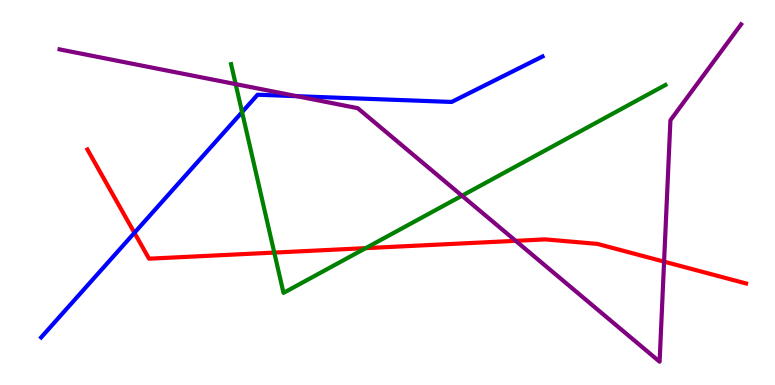[{'lines': ['blue', 'red'], 'intersections': [{'x': 1.73, 'y': 3.95}]}, {'lines': ['green', 'red'], 'intersections': [{'x': 3.54, 'y': 3.44}, {'x': 4.72, 'y': 3.55}]}, {'lines': ['purple', 'red'], 'intersections': [{'x': 6.65, 'y': 3.74}, {'x': 8.57, 'y': 3.2}]}, {'lines': ['blue', 'green'], 'intersections': [{'x': 3.12, 'y': 7.09}]}, {'lines': ['blue', 'purple'], 'intersections': [{'x': 3.83, 'y': 7.5}]}, {'lines': ['green', 'purple'], 'intersections': [{'x': 3.04, 'y': 7.82}, {'x': 5.96, 'y': 4.92}]}]